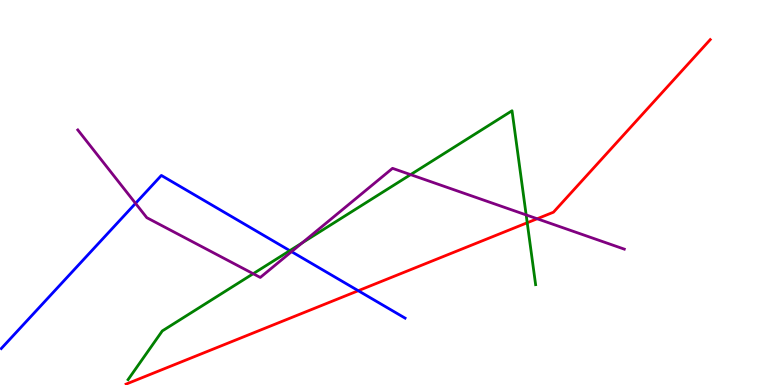[{'lines': ['blue', 'red'], 'intersections': [{'x': 4.62, 'y': 2.45}]}, {'lines': ['green', 'red'], 'intersections': [{'x': 6.8, 'y': 4.21}]}, {'lines': ['purple', 'red'], 'intersections': [{'x': 6.93, 'y': 4.32}]}, {'lines': ['blue', 'green'], 'intersections': [{'x': 3.74, 'y': 3.49}]}, {'lines': ['blue', 'purple'], 'intersections': [{'x': 1.75, 'y': 4.72}, {'x': 3.76, 'y': 3.46}]}, {'lines': ['green', 'purple'], 'intersections': [{'x': 3.27, 'y': 2.89}, {'x': 3.9, 'y': 3.69}, {'x': 5.3, 'y': 5.46}, {'x': 6.79, 'y': 4.42}]}]